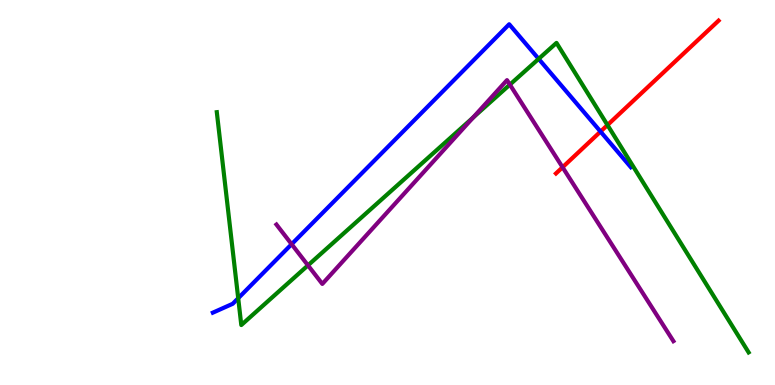[{'lines': ['blue', 'red'], 'intersections': [{'x': 7.75, 'y': 6.58}]}, {'lines': ['green', 'red'], 'intersections': [{'x': 7.84, 'y': 6.75}]}, {'lines': ['purple', 'red'], 'intersections': [{'x': 7.26, 'y': 5.66}]}, {'lines': ['blue', 'green'], 'intersections': [{'x': 3.07, 'y': 2.25}, {'x': 6.95, 'y': 8.47}]}, {'lines': ['blue', 'purple'], 'intersections': [{'x': 3.76, 'y': 3.66}]}, {'lines': ['green', 'purple'], 'intersections': [{'x': 3.97, 'y': 3.11}, {'x': 6.1, 'y': 6.95}, {'x': 6.58, 'y': 7.8}]}]